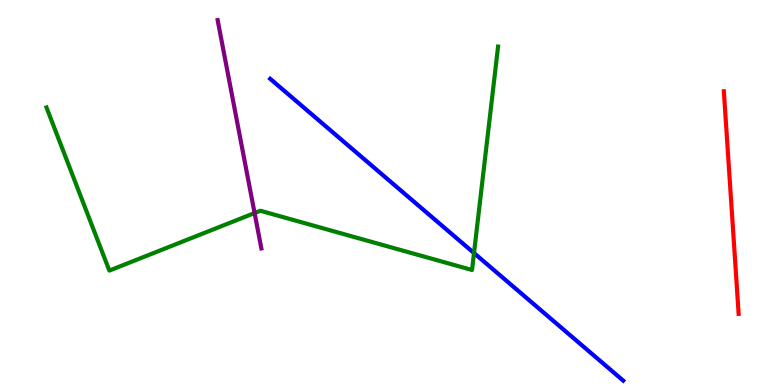[{'lines': ['blue', 'red'], 'intersections': []}, {'lines': ['green', 'red'], 'intersections': []}, {'lines': ['purple', 'red'], 'intersections': []}, {'lines': ['blue', 'green'], 'intersections': [{'x': 6.12, 'y': 3.43}]}, {'lines': ['blue', 'purple'], 'intersections': []}, {'lines': ['green', 'purple'], 'intersections': [{'x': 3.29, 'y': 4.47}]}]